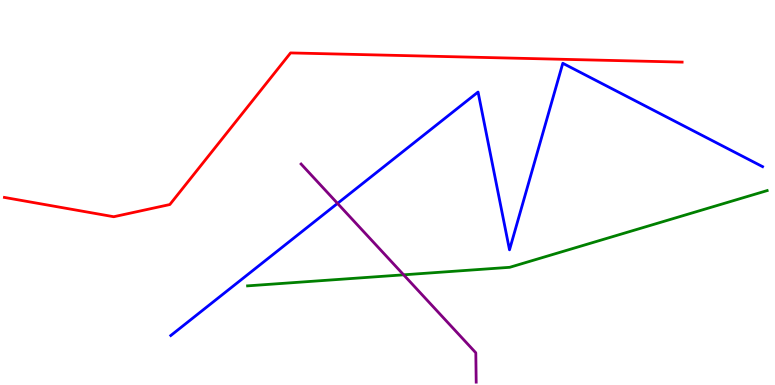[{'lines': ['blue', 'red'], 'intersections': []}, {'lines': ['green', 'red'], 'intersections': []}, {'lines': ['purple', 'red'], 'intersections': []}, {'lines': ['blue', 'green'], 'intersections': []}, {'lines': ['blue', 'purple'], 'intersections': [{'x': 4.36, 'y': 4.72}]}, {'lines': ['green', 'purple'], 'intersections': [{'x': 5.21, 'y': 2.86}]}]